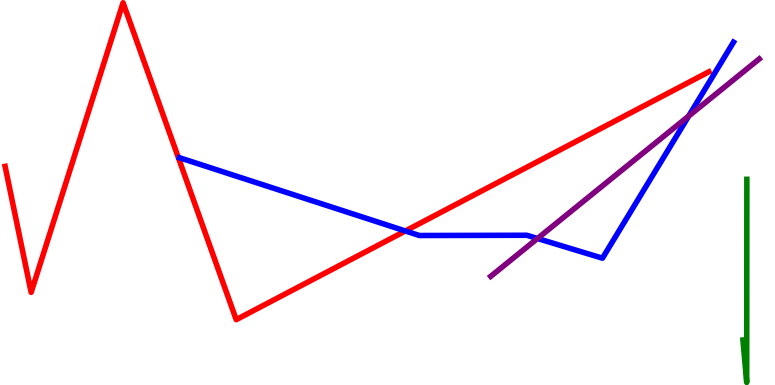[{'lines': ['blue', 'red'], 'intersections': [{'x': 5.23, 'y': 4.0}]}, {'lines': ['green', 'red'], 'intersections': []}, {'lines': ['purple', 'red'], 'intersections': []}, {'lines': ['blue', 'green'], 'intersections': []}, {'lines': ['blue', 'purple'], 'intersections': [{'x': 6.94, 'y': 3.81}, {'x': 8.89, 'y': 6.98}]}, {'lines': ['green', 'purple'], 'intersections': []}]